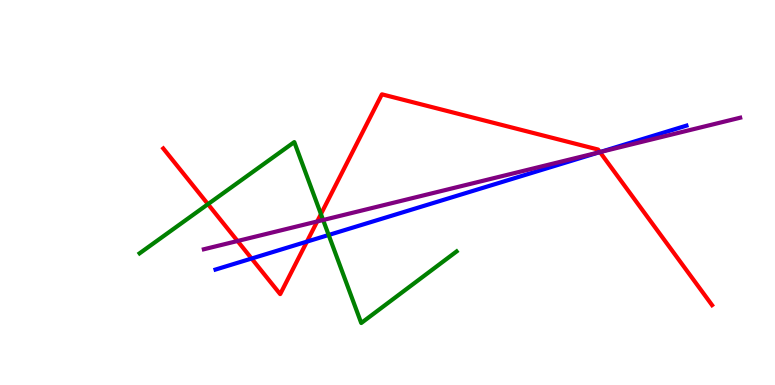[{'lines': ['blue', 'red'], 'intersections': [{'x': 3.25, 'y': 3.28}, {'x': 3.96, 'y': 3.72}, {'x': 7.74, 'y': 6.05}]}, {'lines': ['green', 'red'], 'intersections': [{'x': 2.68, 'y': 4.7}, {'x': 4.14, 'y': 4.44}]}, {'lines': ['purple', 'red'], 'intersections': [{'x': 3.07, 'y': 3.74}, {'x': 4.09, 'y': 4.25}, {'x': 7.74, 'y': 6.05}]}, {'lines': ['blue', 'green'], 'intersections': [{'x': 4.24, 'y': 3.9}]}, {'lines': ['blue', 'purple'], 'intersections': [{'x': 7.73, 'y': 6.05}]}, {'lines': ['green', 'purple'], 'intersections': [{'x': 4.17, 'y': 4.29}]}]